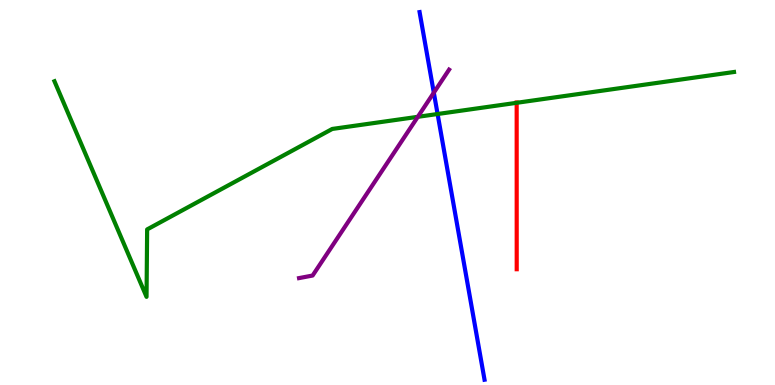[{'lines': ['blue', 'red'], 'intersections': []}, {'lines': ['green', 'red'], 'intersections': [{'x': 6.67, 'y': 7.33}]}, {'lines': ['purple', 'red'], 'intersections': []}, {'lines': ['blue', 'green'], 'intersections': [{'x': 5.65, 'y': 7.04}]}, {'lines': ['blue', 'purple'], 'intersections': [{'x': 5.6, 'y': 7.59}]}, {'lines': ['green', 'purple'], 'intersections': [{'x': 5.39, 'y': 6.97}]}]